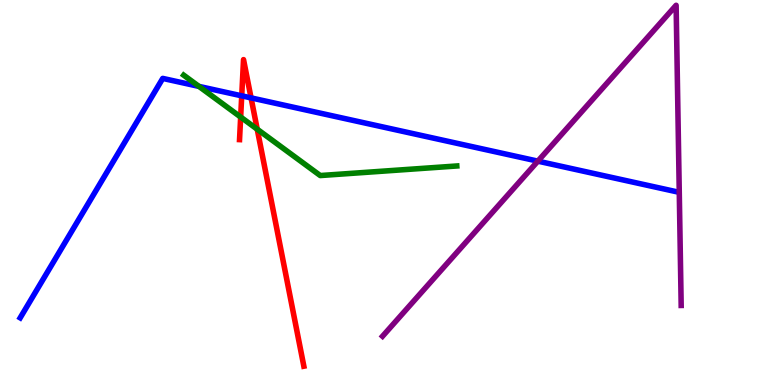[{'lines': ['blue', 'red'], 'intersections': [{'x': 3.12, 'y': 7.51}, {'x': 3.24, 'y': 7.46}]}, {'lines': ['green', 'red'], 'intersections': [{'x': 3.11, 'y': 6.96}, {'x': 3.32, 'y': 6.64}]}, {'lines': ['purple', 'red'], 'intersections': []}, {'lines': ['blue', 'green'], 'intersections': [{'x': 2.57, 'y': 7.76}]}, {'lines': ['blue', 'purple'], 'intersections': [{'x': 6.94, 'y': 5.81}]}, {'lines': ['green', 'purple'], 'intersections': []}]